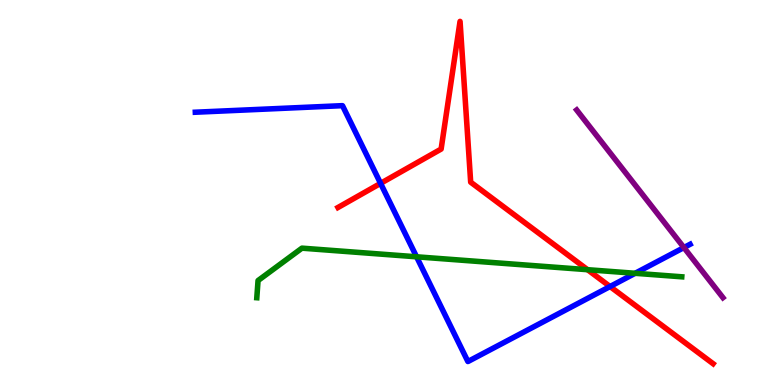[{'lines': ['blue', 'red'], 'intersections': [{'x': 4.91, 'y': 5.24}, {'x': 7.87, 'y': 2.56}]}, {'lines': ['green', 'red'], 'intersections': [{'x': 7.58, 'y': 2.99}]}, {'lines': ['purple', 'red'], 'intersections': []}, {'lines': ['blue', 'green'], 'intersections': [{'x': 5.38, 'y': 3.33}, {'x': 8.2, 'y': 2.9}]}, {'lines': ['blue', 'purple'], 'intersections': [{'x': 8.82, 'y': 3.57}]}, {'lines': ['green', 'purple'], 'intersections': []}]